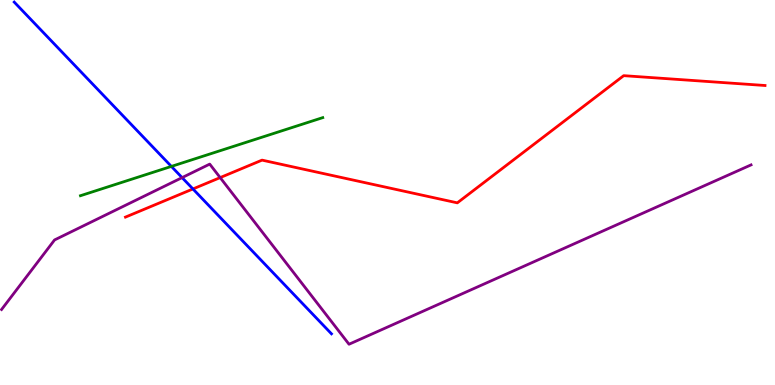[{'lines': ['blue', 'red'], 'intersections': [{'x': 2.49, 'y': 5.09}]}, {'lines': ['green', 'red'], 'intersections': []}, {'lines': ['purple', 'red'], 'intersections': [{'x': 2.84, 'y': 5.39}]}, {'lines': ['blue', 'green'], 'intersections': [{'x': 2.21, 'y': 5.68}]}, {'lines': ['blue', 'purple'], 'intersections': [{'x': 2.35, 'y': 5.39}]}, {'lines': ['green', 'purple'], 'intersections': []}]